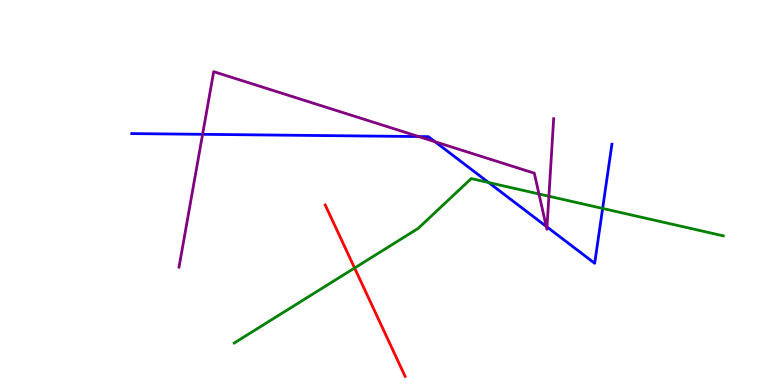[{'lines': ['blue', 'red'], 'intersections': []}, {'lines': ['green', 'red'], 'intersections': [{'x': 4.58, 'y': 3.04}]}, {'lines': ['purple', 'red'], 'intersections': []}, {'lines': ['blue', 'green'], 'intersections': [{'x': 6.31, 'y': 5.26}, {'x': 7.78, 'y': 4.59}]}, {'lines': ['blue', 'purple'], 'intersections': [{'x': 2.61, 'y': 6.51}, {'x': 5.4, 'y': 6.45}, {'x': 5.61, 'y': 6.32}, {'x': 7.05, 'y': 4.12}, {'x': 7.06, 'y': 4.1}]}, {'lines': ['green', 'purple'], 'intersections': [{'x': 6.95, 'y': 4.96}, {'x': 7.08, 'y': 4.9}]}]